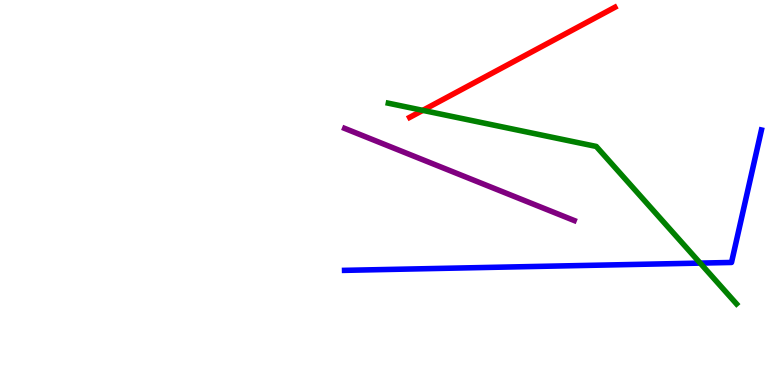[{'lines': ['blue', 'red'], 'intersections': []}, {'lines': ['green', 'red'], 'intersections': [{'x': 5.46, 'y': 7.13}]}, {'lines': ['purple', 'red'], 'intersections': []}, {'lines': ['blue', 'green'], 'intersections': [{'x': 9.03, 'y': 3.17}]}, {'lines': ['blue', 'purple'], 'intersections': []}, {'lines': ['green', 'purple'], 'intersections': []}]